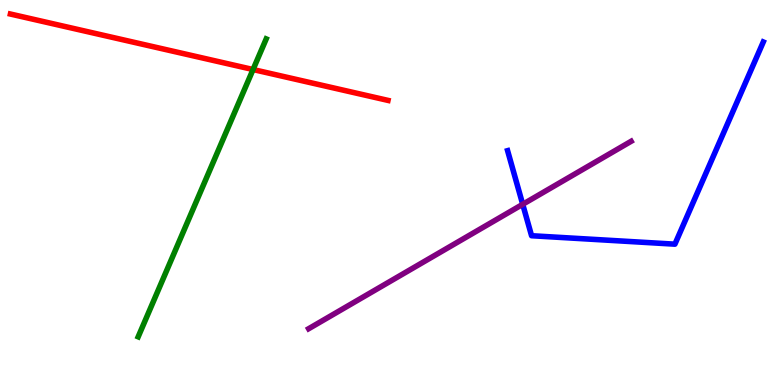[{'lines': ['blue', 'red'], 'intersections': []}, {'lines': ['green', 'red'], 'intersections': [{'x': 3.27, 'y': 8.19}]}, {'lines': ['purple', 'red'], 'intersections': []}, {'lines': ['blue', 'green'], 'intersections': []}, {'lines': ['blue', 'purple'], 'intersections': [{'x': 6.74, 'y': 4.69}]}, {'lines': ['green', 'purple'], 'intersections': []}]